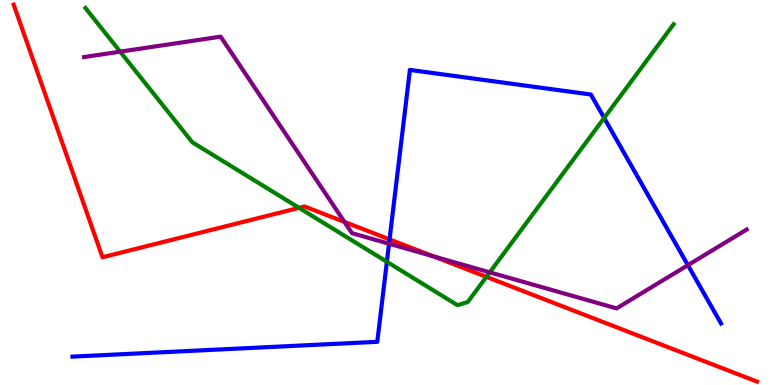[{'lines': ['blue', 'red'], 'intersections': [{'x': 5.03, 'y': 3.78}]}, {'lines': ['green', 'red'], 'intersections': [{'x': 3.86, 'y': 4.6}, {'x': 6.28, 'y': 2.81}]}, {'lines': ['purple', 'red'], 'intersections': [{'x': 4.44, 'y': 4.24}, {'x': 5.59, 'y': 3.34}]}, {'lines': ['blue', 'green'], 'intersections': [{'x': 4.99, 'y': 3.2}, {'x': 7.8, 'y': 6.94}]}, {'lines': ['blue', 'purple'], 'intersections': [{'x': 5.02, 'y': 3.67}, {'x': 8.88, 'y': 3.11}]}, {'lines': ['green', 'purple'], 'intersections': [{'x': 1.55, 'y': 8.66}, {'x': 6.32, 'y': 2.93}]}]